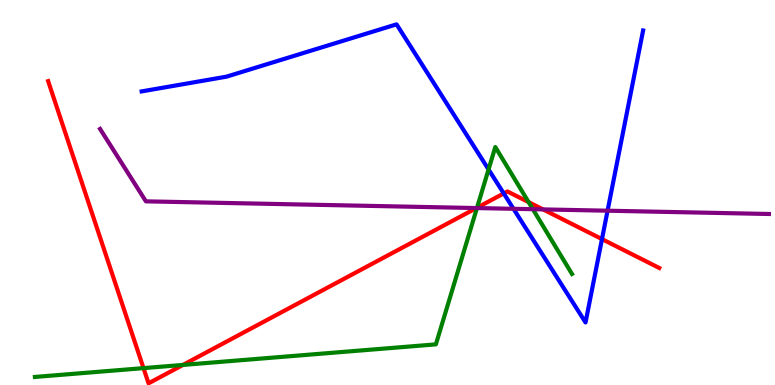[{'lines': ['blue', 'red'], 'intersections': [{'x': 6.5, 'y': 4.98}, {'x': 7.77, 'y': 3.79}]}, {'lines': ['green', 'red'], 'intersections': [{'x': 1.85, 'y': 0.438}, {'x': 2.36, 'y': 0.522}, {'x': 6.16, 'y': 4.6}, {'x': 6.82, 'y': 4.75}]}, {'lines': ['purple', 'red'], 'intersections': [{'x': 6.15, 'y': 4.6}, {'x': 7.01, 'y': 4.56}]}, {'lines': ['blue', 'green'], 'intersections': [{'x': 6.3, 'y': 5.6}]}, {'lines': ['blue', 'purple'], 'intersections': [{'x': 6.63, 'y': 4.58}, {'x': 7.84, 'y': 4.53}]}, {'lines': ['green', 'purple'], 'intersections': [{'x': 6.15, 'y': 4.6}, {'x': 6.88, 'y': 4.57}]}]